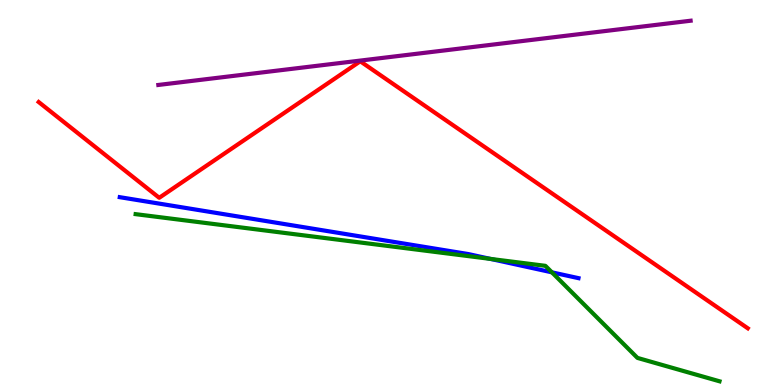[{'lines': ['blue', 'red'], 'intersections': []}, {'lines': ['green', 'red'], 'intersections': []}, {'lines': ['purple', 'red'], 'intersections': []}, {'lines': ['blue', 'green'], 'intersections': [{'x': 6.33, 'y': 3.28}, {'x': 7.12, 'y': 2.93}]}, {'lines': ['blue', 'purple'], 'intersections': []}, {'lines': ['green', 'purple'], 'intersections': []}]